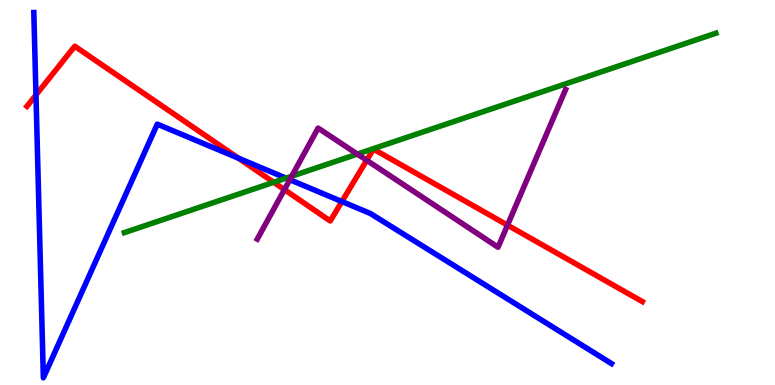[{'lines': ['blue', 'red'], 'intersections': [{'x': 0.464, 'y': 7.53}, {'x': 3.08, 'y': 5.89}, {'x': 4.41, 'y': 4.77}]}, {'lines': ['green', 'red'], 'intersections': [{'x': 3.53, 'y': 5.27}]}, {'lines': ['purple', 'red'], 'intersections': [{'x': 3.67, 'y': 5.07}, {'x': 4.73, 'y': 5.84}, {'x': 6.55, 'y': 4.15}]}, {'lines': ['blue', 'green'], 'intersections': [{'x': 3.69, 'y': 5.37}]}, {'lines': ['blue', 'purple'], 'intersections': [{'x': 3.74, 'y': 5.33}]}, {'lines': ['green', 'purple'], 'intersections': [{'x': 3.76, 'y': 5.42}, {'x': 4.61, 'y': 6.0}]}]